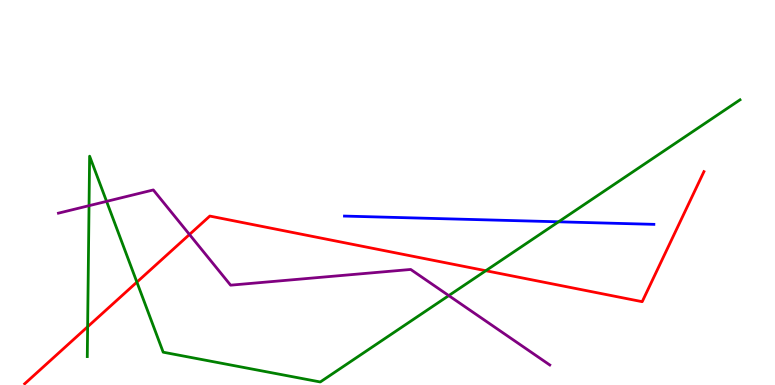[{'lines': ['blue', 'red'], 'intersections': []}, {'lines': ['green', 'red'], 'intersections': [{'x': 1.13, 'y': 1.51}, {'x': 1.77, 'y': 2.67}, {'x': 6.27, 'y': 2.97}]}, {'lines': ['purple', 'red'], 'intersections': [{'x': 2.44, 'y': 3.91}]}, {'lines': ['blue', 'green'], 'intersections': [{'x': 7.21, 'y': 4.24}]}, {'lines': ['blue', 'purple'], 'intersections': []}, {'lines': ['green', 'purple'], 'intersections': [{'x': 1.15, 'y': 4.66}, {'x': 1.38, 'y': 4.77}, {'x': 5.79, 'y': 2.32}]}]